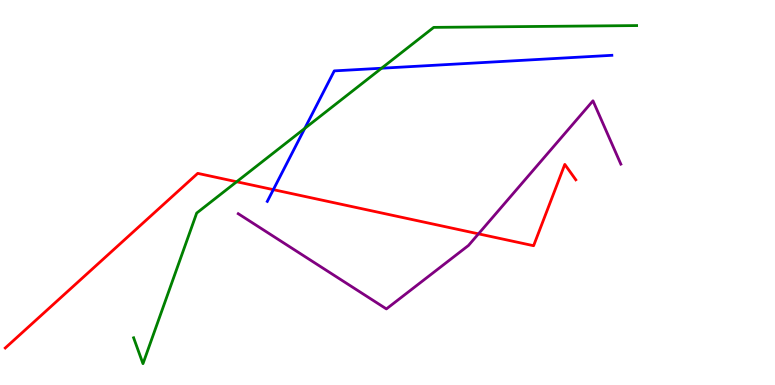[{'lines': ['blue', 'red'], 'intersections': [{'x': 3.53, 'y': 5.07}]}, {'lines': ['green', 'red'], 'intersections': [{'x': 3.05, 'y': 5.28}]}, {'lines': ['purple', 'red'], 'intersections': [{'x': 6.17, 'y': 3.93}]}, {'lines': ['blue', 'green'], 'intersections': [{'x': 3.93, 'y': 6.66}, {'x': 4.92, 'y': 8.23}]}, {'lines': ['blue', 'purple'], 'intersections': []}, {'lines': ['green', 'purple'], 'intersections': []}]